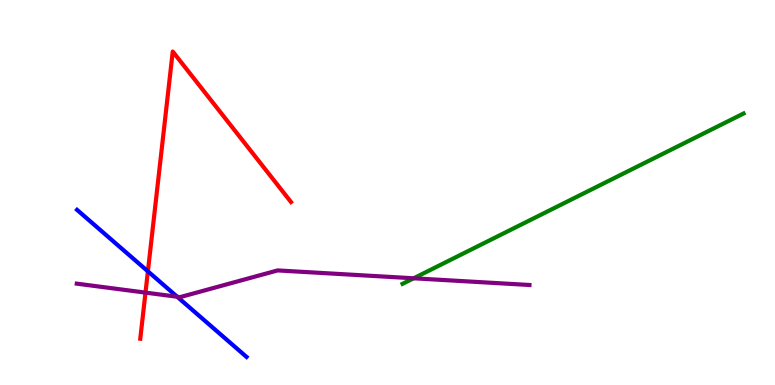[{'lines': ['blue', 'red'], 'intersections': [{'x': 1.91, 'y': 2.95}]}, {'lines': ['green', 'red'], 'intersections': []}, {'lines': ['purple', 'red'], 'intersections': [{'x': 1.88, 'y': 2.4}]}, {'lines': ['blue', 'green'], 'intersections': []}, {'lines': ['blue', 'purple'], 'intersections': [{'x': 2.29, 'y': 2.29}]}, {'lines': ['green', 'purple'], 'intersections': [{'x': 5.34, 'y': 2.77}]}]